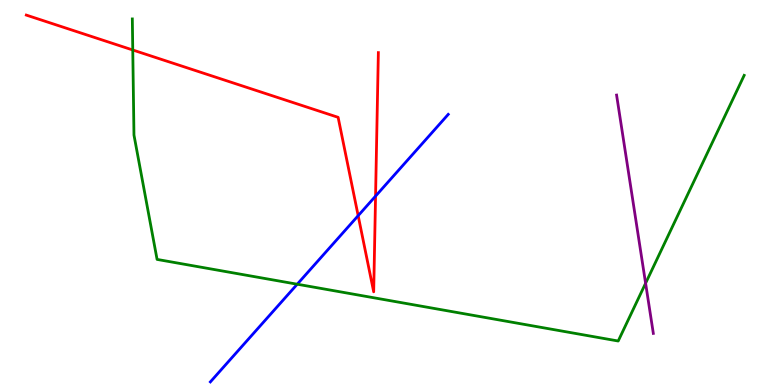[{'lines': ['blue', 'red'], 'intersections': [{'x': 4.62, 'y': 4.4}, {'x': 4.85, 'y': 4.91}]}, {'lines': ['green', 'red'], 'intersections': [{'x': 1.71, 'y': 8.7}]}, {'lines': ['purple', 'red'], 'intersections': []}, {'lines': ['blue', 'green'], 'intersections': [{'x': 3.84, 'y': 2.62}]}, {'lines': ['blue', 'purple'], 'intersections': []}, {'lines': ['green', 'purple'], 'intersections': [{'x': 8.33, 'y': 2.64}]}]